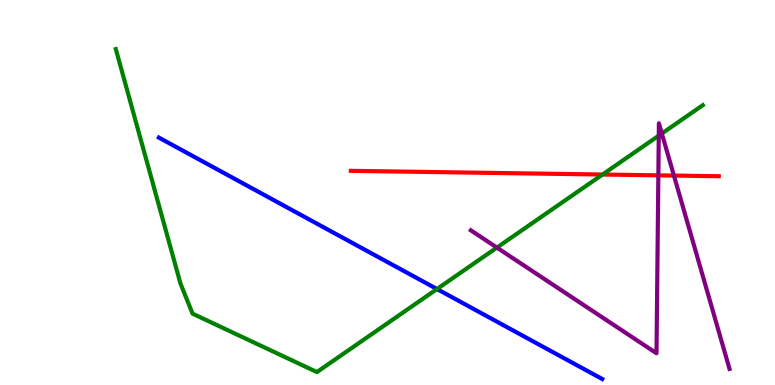[{'lines': ['blue', 'red'], 'intersections': []}, {'lines': ['green', 'red'], 'intersections': [{'x': 7.77, 'y': 5.47}]}, {'lines': ['purple', 'red'], 'intersections': [{'x': 8.49, 'y': 5.45}, {'x': 8.7, 'y': 5.44}]}, {'lines': ['blue', 'green'], 'intersections': [{'x': 5.64, 'y': 2.49}]}, {'lines': ['blue', 'purple'], 'intersections': []}, {'lines': ['green', 'purple'], 'intersections': [{'x': 6.41, 'y': 3.57}, {'x': 8.5, 'y': 6.48}, {'x': 8.54, 'y': 6.53}]}]